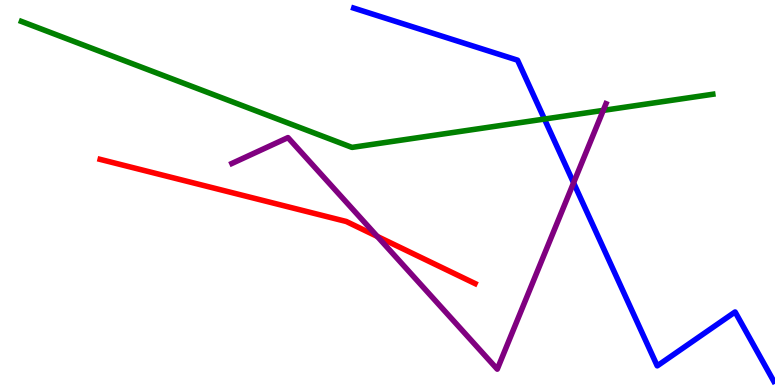[{'lines': ['blue', 'red'], 'intersections': []}, {'lines': ['green', 'red'], 'intersections': []}, {'lines': ['purple', 'red'], 'intersections': [{'x': 4.87, 'y': 3.86}]}, {'lines': ['blue', 'green'], 'intersections': [{'x': 7.03, 'y': 6.91}]}, {'lines': ['blue', 'purple'], 'intersections': [{'x': 7.4, 'y': 5.25}]}, {'lines': ['green', 'purple'], 'intersections': [{'x': 7.78, 'y': 7.13}]}]